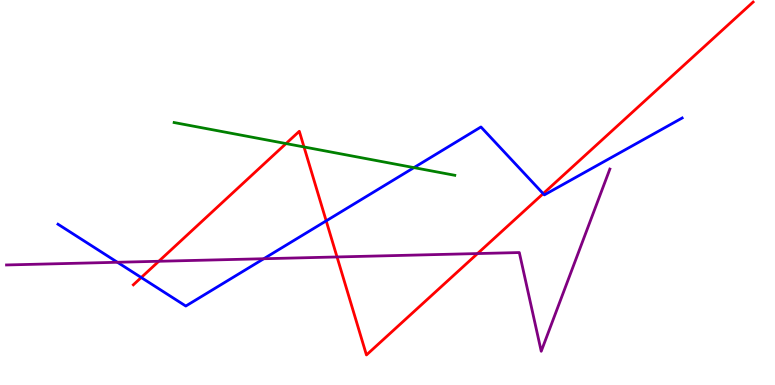[{'lines': ['blue', 'red'], 'intersections': [{'x': 1.82, 'y': 2.79}, {'x': 4.21, 'y': 4.26}, {'x': 7.01, 'y': 4.97}]}, {'lines': ['green', 'red'], 'intersections': [{'x': 3.69, 'y': 6.27}, {'x': 3.92, 'y': 6.18}]}, {'lines': ['purple', 'red'], 'intersections': [{'x': 2.05, 'y': 3.21}, {'x': 4.35, 'y': 3.33}, {'x': 6.16, 'y': 3.41}]}, {'lines': ['blue', 'green'], 'intersections': [{'x': 5.34, 'y': 5.65}]}, {'lines': ['blue', 'purple'], 'intersections': [{'x': 1.52, 'y': 3.19}, {'x': 3.4, 'y': 3.28}]}, {'lines': ['green', 'purple'], 'intersections': []}]